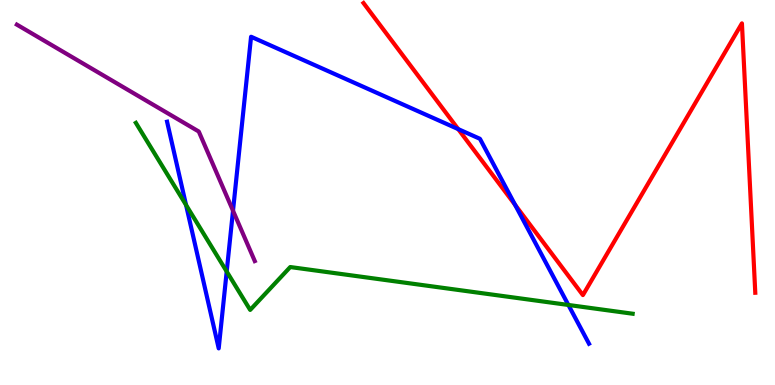[{'lines': ['blue', 'red'], 'intersections': [{'x': 5.91, 'y': 6.65}, {'x': 6.65, 'y': 4.68}]}, {'lines': ['green', 'red'], 'intersections': []}, {'lines': ['purple', 'red'], 'intersections': []}, {'lines': ['blue', 'green'], 'intersections': [{'x': 2.4, 'y': 4.68}, {'x': 2.93, 'y': 2.95}, {'x': 7.33, 'y': 2.08}]}, {'lines': ['blue', 'purple'], 'intersections': [{'x': 3.01, 'y': 4.53}]}, {'lines': ['green', 'purple'], 'intersections': []}]